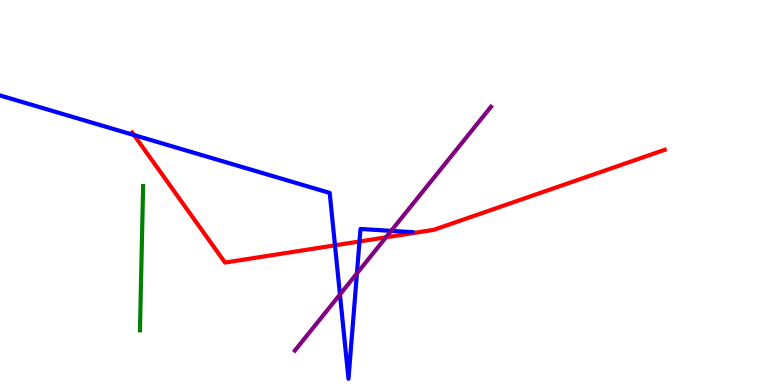[{'lines': ['blue', 'red'], 'intersections': [{'x': 1.73, 'y': 6.49}, {'x': 4.32, 'y': 3.63}, {'x': 4.64, 'y': 3.73}]}, {'lines': ['green', 'red'], 'intersections': []}, {'lines': ['purple', 'red'], 'intersections': [{'x': 4.98, 'y': 3.84}]}, {'lines': ['blue', 'green'], 'intersections': []}, {'lines': ['blue', 'purple'], 'intersections': [{'x': 4.39, 'y': 2.35}, {'x': 4.61, 'y': 2.9}, {'x': 5.05, 'y': 4.0}]}, {'lines': ['green', 'purple'], 'intersections': []}]